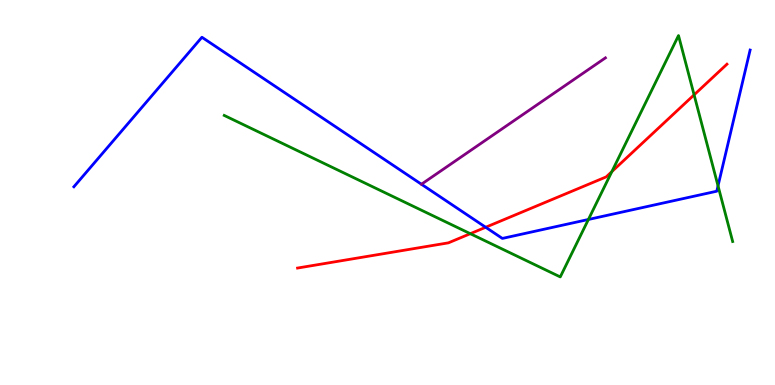[{'lines': ['blue', 'red'], 'intersections': [{'x': 6.27, 'y': 4.1}]}, {'lines': ['green', 'red'], 'intersections': [{'x': 6.07, 'y': 3.93}, {'x': 7.89, 'y': 5.54}, {'x': 8.96, 'y': 7.54}]}, {'lines': ['purple', 'red'], 'intersections': []}, {'lines': ['blue', 'green'], 'intersections': [{'x': 7.59, 'y': 4.3}, {'x': 9.26, 'y': 5.17}]}, {'lines': ['blue', 'purple'], 'intersections': []}, {'lines': ['green', 'purple'], 'intersections': []}]